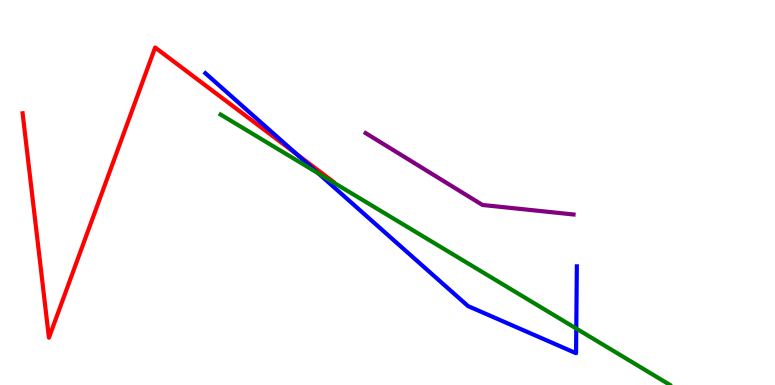[{'lines': ['blue', 'red'], 'intersections': [{'x': 3.83, 'y': 5.99}]}, {'lines': ['green', 'red'], 'intersections': []}, {'lines': ['purple', 'red'], 'intersections': []}, {'lines': ['blue', 'green'], 'intersections': [{'x': 4.11, 'y': 5.5}, {'x': 7.44, 'y': 1.47}]}, {'lines': ['blue', 'purple'], 'intersections': []}, {'lines': ['green', 'purple'], 'intersections': []}]